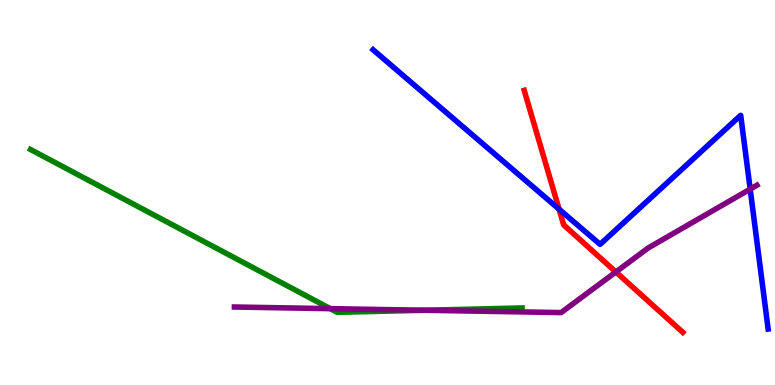[{'lines': ['blue', 'red'], 'intersections': [{'x': 7.21, 'y': 4.57}]}, {'lines': ['green', 'red'], 'intersections': []}, {'lines': ['purple', 'red'], 'intersections': [{'x': 7.95, 'y': 2.94}]}, {'lines': ['blue', 'green'], 'intersections': []}, {'lines': ['blue', 'purple'], 'intersections': [{'x': 9.68, 'y': 5.09}]}, {'lines': ['green', 'purple'], 'intersections': [{'x': 4.26, 'y': 1.98}, {'x': 5.48, 'y': 1.94}]}]